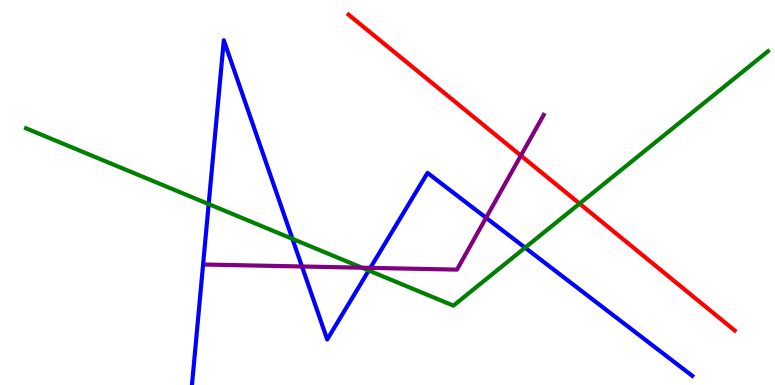[{'lines': ['blue', 'red'], 'intersections': []}, {'lines': ['green', 'red'], 'intersections': [{'x': 7.48, 'y': 4.71}]}, {'lines': ['purple', 'red'], 'intersections': [{'x': 6.72, 'y': 5.96}]}, {'lines': ['blue', 'green'], 'intersections': [{'x': 2.69, 'y': 4.7}, {'x': 3.77, 'y': 3.8}, {'x': 4.76, 'y': 2.97}, {'x': 6.78, 'y': 3.57}]}, {'lines': ['blue', 'purple'], 'intersections': [{'x': 3.9, 'y': 3.08}, {'x': 4.78, 'y': 3.04}, {'x': 6.27, 'y': 4.34}]}, {'lines': ['green', 'purple'], 'intersections': [{'x': 4.67, 'y': 3.05}]}]